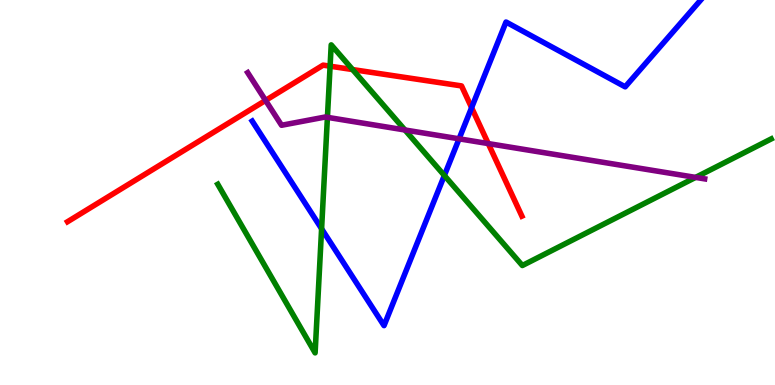[{'lines': ['blue', 'red'], 'intersections': [{'x': 6.09, 'y': 7.2}]}, {'lines': ['green', 'red'], 'intersections': [{'x': 4.26, 'y': 8.28}, {'x': 4.55, 'y': 8.19}]}, {'lines': ['purple', 'red'], 'intersections': [{'x': 3.43, 'y': 7.39}, {'x': 6.3, 'y': 6.27}]}, {'lines': ['blue', 'green'], 'intersections': [{'x': 4.15, 'y': 4.06}, {'x': 5.73, 'y': 5.44}]}, {'lines': ['blue', 'purple'], 'intersections': [{'x': 5.92, 'y': 6.39}]}, {'lines': ['green', 'purple'], 'intersections': [{'x': 4.22, 'y': 6.95}, {'x': 5.23, 'y': 6.62}, {'x': 8.98, 'y': 5.39}]}]